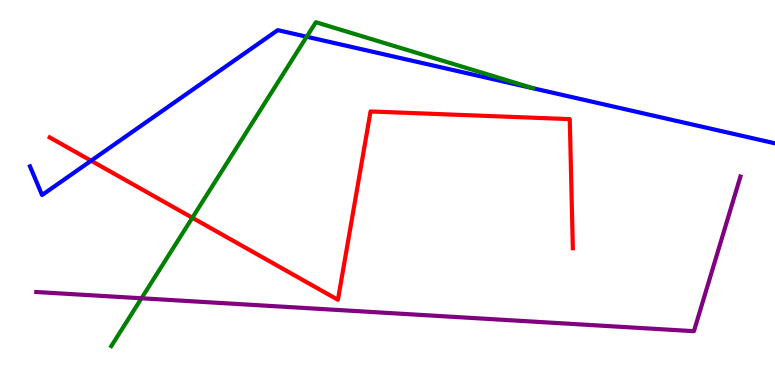[{'lines': ['blue', 'red'], 'intersections': [{'x': 1.18, 'y': 5.83}]}, {'lines': ['green', 'red'], 'intersections': [{'x': 2.48, 'y': 4.34}]}, {'lines': ['purple', 'red'], 'intersections': []}, {'lines': ['blue', 'green'], 'intersections': [{'x': 3.96, 'y': 9.05}]}, {'lines': ['blue', 'purple'], 'intersections': []}, {'lines': ['green', 'purple'], 'intersections': [{'x': 1.83, 'y': 2.25}]}]